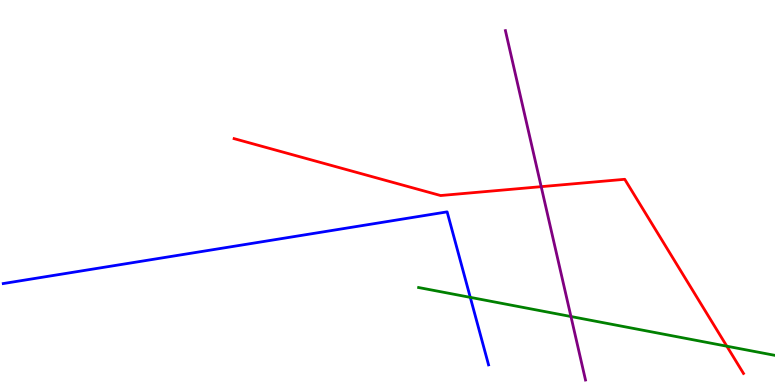[{'lines': ['blue', 'red'], 'intersections': []}, {'lines': ['green', 'red'], 'intersections': [{'x': 9.38, 'y': 1.01}]}, {'lines': ['purple', 'red'], 'intersections': [{'x': 6.98, 'y': 5.15}]}, {'lines': ['blue', 'green'], 'intersections': [{'x': 6.07, 'y': 2.28}]}, {'lines': ['blue', 'purple'], 'intersections': []}, {'lines': ['green', 'purple'], 'intersections': [{'x': 7.37, 'y': 1.78}]}]